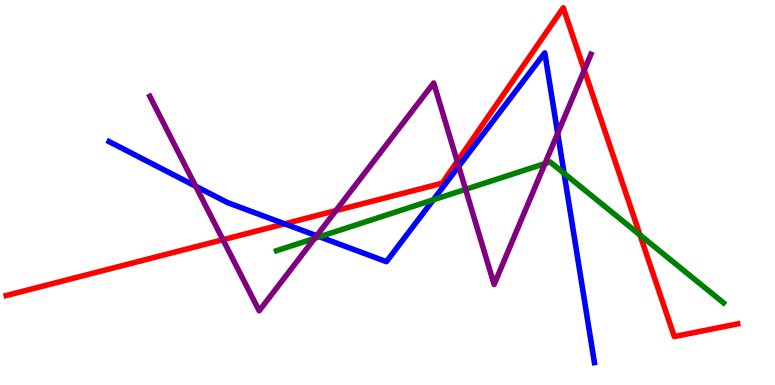[{'lines': ['blue', 'red'], 'intersections': [{'x': 3.67, 'y': 4.19}]}, {'lines': ['green', 'red'], 'intersections': [{'x': 8.26, 'y': 3.9}]}, {'lines': ['purple', 'red'], 'intersections': [{'x': 2.88, 'y': 3.77}, {'x': 4.33, 'y': 4.53}, {'x': 5.9, 'y': 5.81}, {'x': 7.54, 'y': 8.18}]}, {'lines': ['blue', 'green'], 'intersections': [{'x': 4.12, 'y': 3.85}, {'x': 5.59, 'y': 4.81}, {'x': 7.28, 'y': 5.5}]}, {'lines': ['blue', 'purple'], 'intersections': [{'x': 2.52, 'y': 5.16}, {'x': 4.09, 'y': 3.88}, {'x': 5.92, 'y': 5.68}, {'x': 7.2, 'y': 6.54}]}, {'lines': ['green', 'purple'], 'intersections': [{'x': 4.06, 'y': 3.81}, {'x': 6.01, 'y': 5.08}, {'x': 7.03, 'y': 5.75}]}]